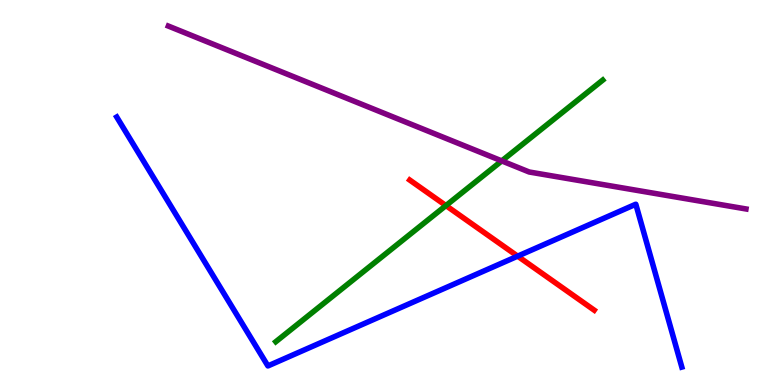[{'lines': ['blue', 'red'], 'intersections': [{'x': 6.68, 'y': 3.35}]}, {'lines': ['green', 'red'], 'intersections': [{'x': 5.75, 'y': 4.66}]}, {'lines': ['purple', 'red'], 'intersections': []}, {'lines': ['blue', 'green'], 'intersections': []}, {'lines': ['blue', 'purple'], 'intersections': []}, {'lines': ['green', 'purple'], 'intersections': [{'x': 6.47, 'y': 5.82}]}]